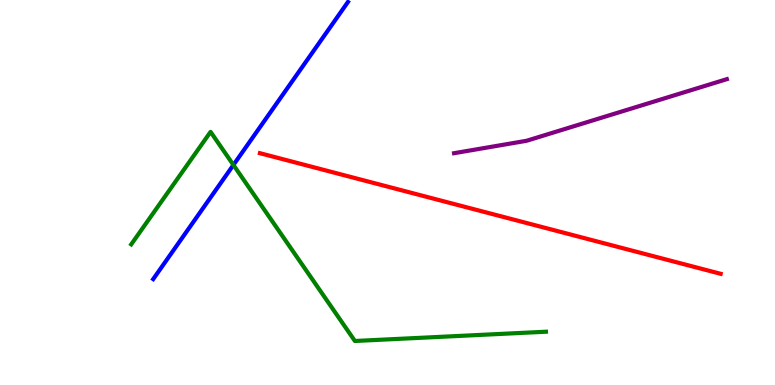[{'lines': ['blue', 'red'], 'intersections': []}, {'lines': ['green', 'red'], 'intersections': []}, {'lines': ['purple', 'red'], 'intersections': []}, {'lines': ['blue', 'green'], 'intersections': [{'x': 3.01, 'y': 5.72}]}, {'lines': ['blue', 'purple'], 'intersections': []}, {'lines': ['green', 'purple'], 'intersections': []}]